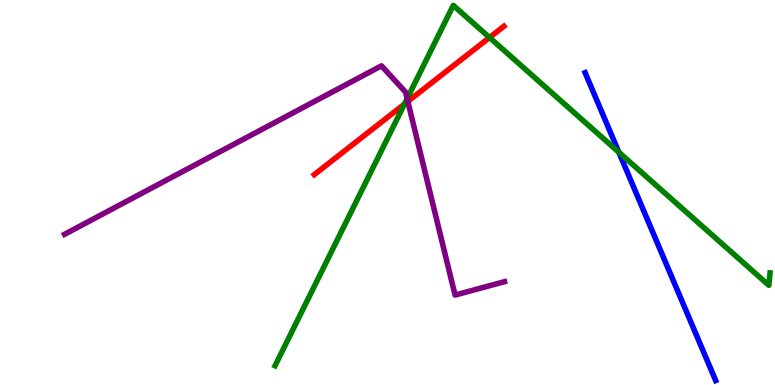[{'lines': ['blue', 'red'], 'intersections': []}, {'lines': ['green', 'red'], 'intersections': [{'x': 5.22, 'y': 7.3}, {'x': 6.32, 'y': 9.03}]}, {'lines': ['purple', 'red'], 'intersections': [{'x': 5.26, 'y': 7.37}]}, {'lines': ['blue', 'green'], 'intersections': [{'x': 7.99, 'y': 6.04}]}, {'lines': ['blue', 'purple'], 'intersections': []}, {'lines': ['green', 'purple'], 'intersections': [{'x': 5.25, 'y': 7.44}]}]